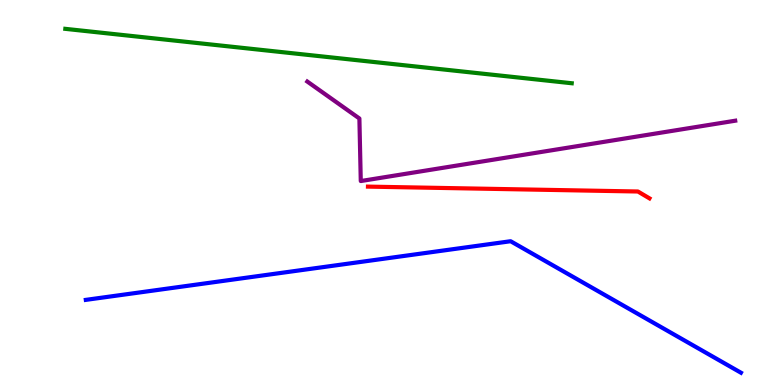[{'lines': ['blue', 'red'], 'intersections': []}, {'lines': ['green', 'red'], 'intersections': []}, {'lines': ['purple', 'red'], 'intersections': []}, {'lines': ['blue', 'green'], 'intersections': []}, {'lines': ['blue', 'purple'], 'intersections': []}, {'lines': ['green', 'purple'], 'intersections': []}]